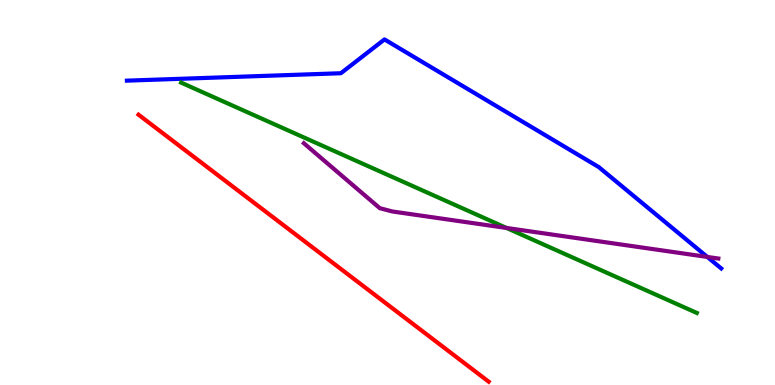[{'lines': ['blue', 'red'], 'intersections': []}, {'lines': ['green', 'red'], 'intersections': []}, {'lines': ['purple', 'red'], 'intersections': []}, {'lines': ['blue', 'green'], 'intersections': []}, {'lines': ['blue', 'purple'], 'intersections': [{'x': 9.13, 'y': 3.33}]}, {'lines': ['green', 'purple'], 'intersections': [{'x': 6.54, 'y': 4.08}]}]